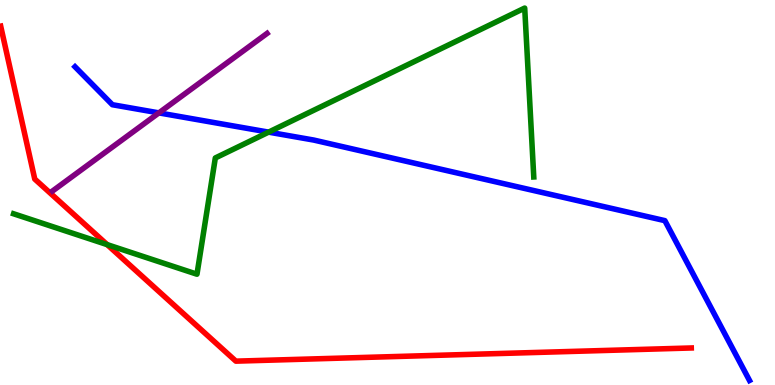[{'lines': ['blue', 'red'], 'intersections': []}, {'lines': ['green', 'red'], 'intersections': [{'x': 1.38, 'y': 3.65}]}, {'lines': ['purple', 'red'], 'intersections': []}, {'lines': ['blue', 'green'], 'intersections': [{'x': 3.47, 'y': 6.57}]}, {'lines': ['blue', 'purple'], 'intersections': [{'x': 2.05, 'y': 7.07}]}, {'lines': ['green', 'purple'], 'intersections': []}]